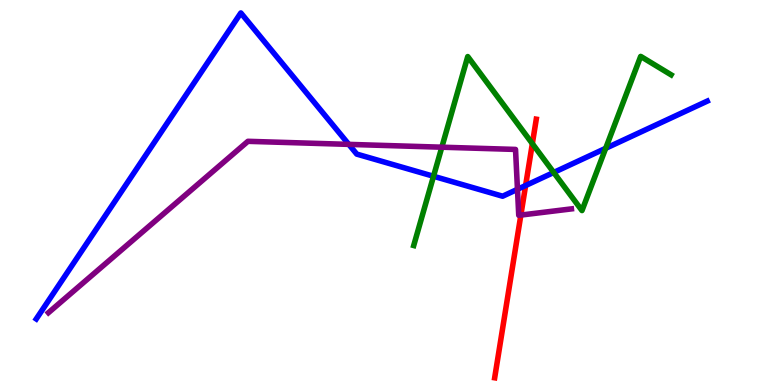[{'lines': ['blue', 'red'], 'intersections': [{'x': 6.78, 'y': 5.18}]}, {'lines': ['green', 'red'], 'intersections': [{'x': 6.87, 'y': 6.27}]}, {'lines': ['purple', 'red'], 'intersections': [{'x': 6.72, 'y': 4.41}]}, {'lines': ['blue', 'green'], 'intersections': [{'x': 5.59, 'y': 5.42}, {'x': 7.14, 'y': 5.52}, {'x': 7.82, 'y': 6.15}]}, {'lines': ['blue', 'purple'], 'intersections': [{'x': 4.5, 'y': 6.25}, {'x': 6.68, 'y': 5.08}]}, {'lines': ['green', 'purple'], 'intersections': [{'x': 5.7, 'y': 6.18}]}]